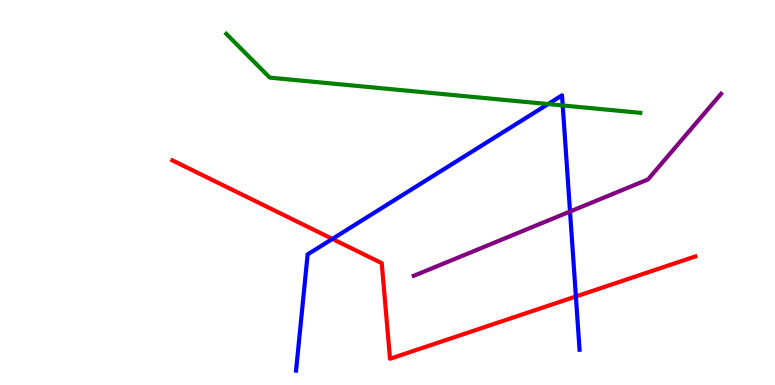[{'lines': ['blue', 'red'], 'intersections': [{'x': 4.29, 'y': 3.79}, {'x': 7.43, 'y': 2.3}]}, {'lines': ['green', 'red'], 'intersections': []}, {'lines': ['purple', 'red'], 'intersections': []}, {'lines': ['blue', 'green'], 'intersections': [{'x': 7.07, 'y': 7.3}, {'x': 7.26, 'y': 7.26}]}, {'lines': ['blue', 'purple'], 'intersections': [{'x': 7.36, 'y': 4.51}]}, {'lines': ['green', 'purple'], 'intersections': []}]